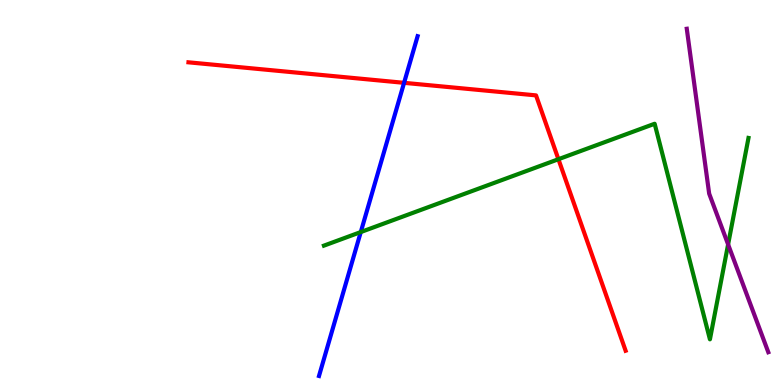[{'lines': ['blue', 'red'], 'intersections': [{'x': 5.21, 'y': 7.85}]}, {'lines': ['green', 'red'], 'intersections': [{'x': 7.21, 'y': 5.86}]}, {'lines': ['purple', 'red'], 'intersections': []}, {'lines': ['blue', 'green'], 'intersections': [{'x': 4.66, 'y': 3.97}]}, {'lines': ['blue', 'purple'], 'intersections': []}, {'lines': ['green', 'purple'], 'intersections': [{'x': 9.39, 'y': 3.65}]}]